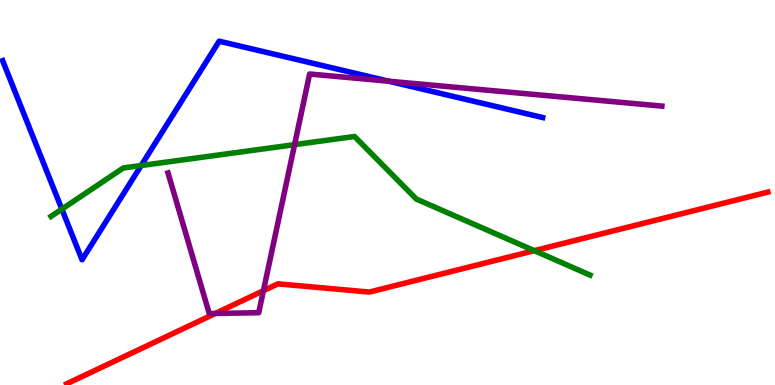[{'lines': ['blue', 'red'], 'intersections': []}, {'lines': ['green', 'red'], 'intersections': [{'x': 6.89, 'y': 3.49}]}, {'lines': ['purple', 'red'], 'intersections': [{'x': 2.78, 'y': 1.86}, {'x': 3.4, 'y': 2.45}]}, {'lines': ['blue', 'green'], 'intersections': [{'x': 0.798, 'y': 4.57}, {'x': 1.82, 'y': 5.7}]}, {'lines': ['blue', 'purple'], 'intersections': [{'x': 5.02, 'y': 7.89}]}, {'lines': ['green', 'purple'], 'intersections': [{'x': 3.8, 'y': 6.24}]}]